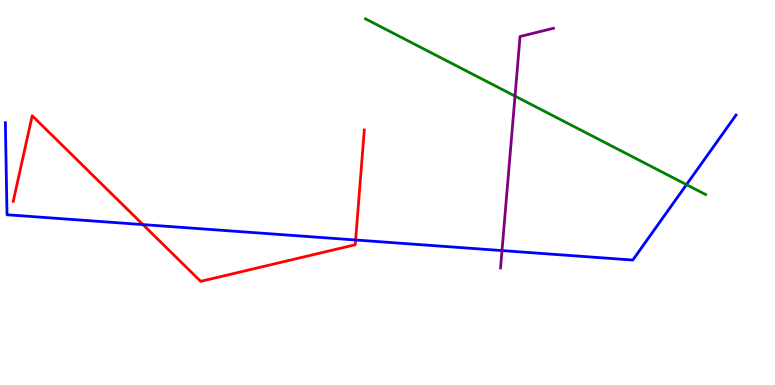[{'lines': ['blue', 'red'], 'intersections': [{'x': 1.84, 'y': 4.17}, {'x': 4.59, 'y': 3.77}]}, {'lines': ['green', 'red'], 'intersections': []}, {'lines': ['purple', 'red'], 'intersections': []}, {'lines': ['blue', 'green'], 'intersections': [{'x': 8.86, 'y': 5.2}]}, {'lines': ['blue', 'purple'], 'intersections': [{'x': 6.48, 'y': 3.49}]}, {'lines': ['green', 'purple'], 'intersections': [{'x': 6.65, 'y': 7.5}]}]